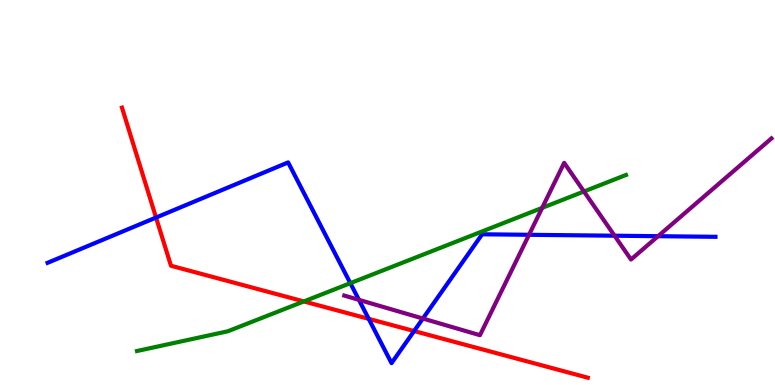[{'lines': ['blue', 'red'], 'intersections': [{'x': 2.01, 'y': 4.35}, {'x': 4.76, 'y': 1.72}, {'x': 5.34, 'y': 1.4}]}, {'lines': ['green', 'red'], 'intersections': [{'x': 3.92, 'y': 2.17}]}, {'lines': ['purple', 'red'], 'intersections': []}, {'lines': ['blue', 'green'], 'intersections': [{'x': 4.52, 'y': 2.64}]}, {'lines': ['blue', 'purple'], 'intersections': [{'x': 4.63, 'y': 2.21}, {'x': 5.46, 'y': 1.73}, {'x': 6.83, 'y': 3.9}, {'x': 7.93, 'y': 3.88}, {'x': 8.49, 'y': 3.87}]}, {'lines': ['green', 'purple'], 'intersections': [{'x': 7.0, 'y': 4.6}, {'x': 7.53, 'y': 5.03}]}]